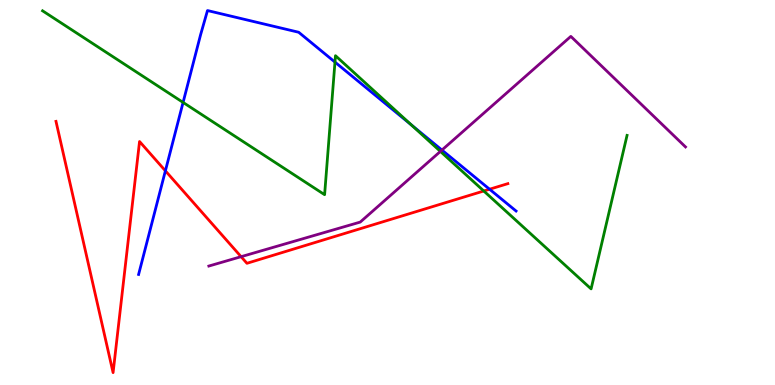[{'lines': ['blue', 'red'], 'intersections': [{'x': 2.13, 'y': 5.56}, {'x': 6.32, 'y': 5.08}]}, {'lines': ['green', 'red'], 'intersections': [{'x': 6.24, 'y': 5.04}]}, {'lines': ['purple', 'red'], 'intersections': [{'x': 3.11, 'y': 3.33}]}, {'lines': ['blue', 'green'], 'intersections': [{'x': 2.36, 'y': 7.34}, {'x': 4.32, 'y': 8.39}, {'x': 5.31, 'y': 6.76}]}, {'lines': ['blue', 'purple'], 'intersections': [{'x': 5.7, 'y': 6.1}]}, {'lines': ['green', 'purple'], 'intersections': [{'x': 5.68, 'y': 6.07}]}]